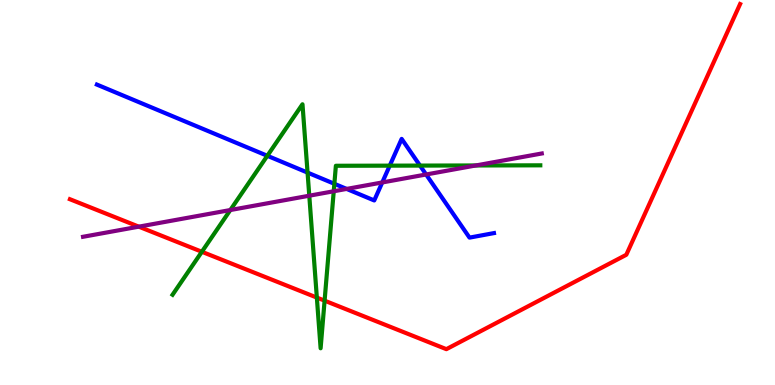[{'lines': ['blue', 'red'], 'intersections': []}, {'lines': ['green', 'red'], 'intersections': [{'x': 2.6, 'y': 3.46}, {'x': 4.09, 'y': 2.27}, {'x': 4.19, 'y': 2.19}]}, {'lines': ['purple', 'red'], 'intersections': [{'x': 1.79, 'y': 4.11}]}, {'lines': ['blue', 'green'], 'intersections': [{'x': 3.45, 'y': 5.95}, {'x': 3.97, 'y': 5.52}, {'x': 4.31, 'y': 5.23}, {'x': 5.03, 'y': 5.7}, {'x': 5.42, 'y': 5.7}]}, {'lines': ['blue', 'purple'], 'intersections': [{'x': 4.47, 'y': 5.09}, {'x': 4.93, 'y': 5.26}, {'x': 5.5, 'y': 5.47}]}, {'lines': ['green', 'purple'], 'intersections': [{'x': 2.97, 'y': 4.54}, {'x': 3.99, 'y': 4.92}, {'x': 4.31, 'y': 5.03}, {'x': 6.14, 'y': 5.7}]}]